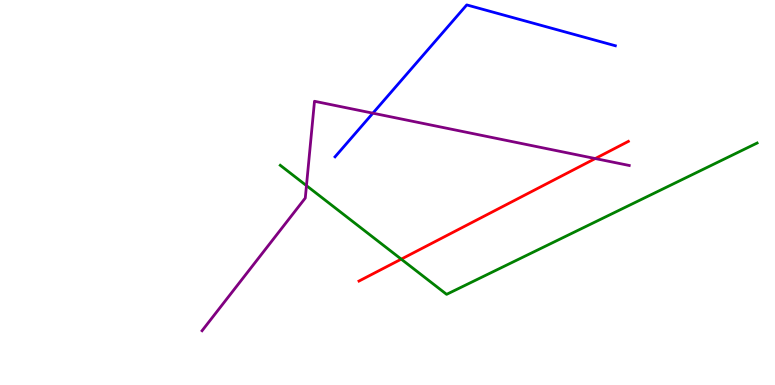[{'lines': ['blue', 'red'], 'intersections': []}, {'lines': ['green', 'red'], 'intersections': [{'x': 5.18, 'y': 3.27}]}, {'lines': ['purple', 'red'], 'intersections': [{'x': 7.68, 'y': 5.88}]}, {'lines': ['blue', 'green'], 'intersections': []}, {'lines': ['blue', 'purple'], 'intersections': [{'x': 4.81, 'y': 7.06}]}, {'lines': ['green', 'purple'], 'intersections': [{'x': 3.95, 'y': 5.18}]}]